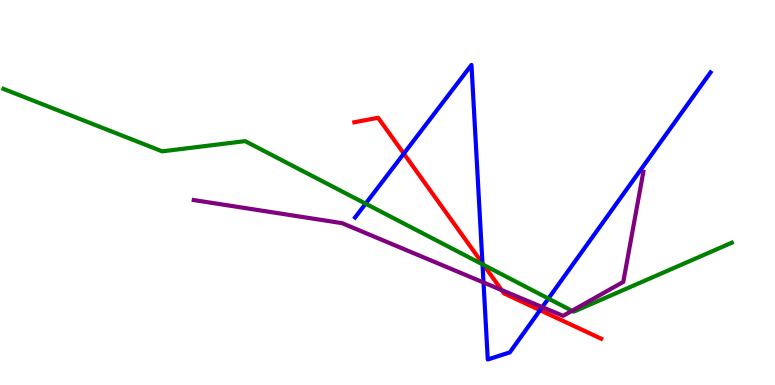[{'lines': ['blue', 'red'], 'intersections': [{'x': 5.21, 'y': 6.01}, {'x': 6.23, 'y': 3.16}, {'x': 6.97, 'y': 1.94}]}, {'lines': ['green', 'red'], 'intersections': [{'x': 6.24, 'y': 3.12}]}, {'lines': ['purple', 'red'], 'intersections': [{'x': 6.47, 'y': 2.47}]}, {'lines': ['blue', 'green'], 'intersections': [{'x': 4.72, 'y': 4.71}, {'x': 6.23, 'y': 3.13}, {'x': 7.08, 'y': 2.25}]}, {'lines': ['blue', 'purple'], 'intersections': [{'x': 6.24, 'y': 2.66}, {'x': 7.0, 'y': 2.02}]}, {'lines': ['green', 'purple'], 'intersections': [{'x': 7.38, 'y': 1.93}]}]